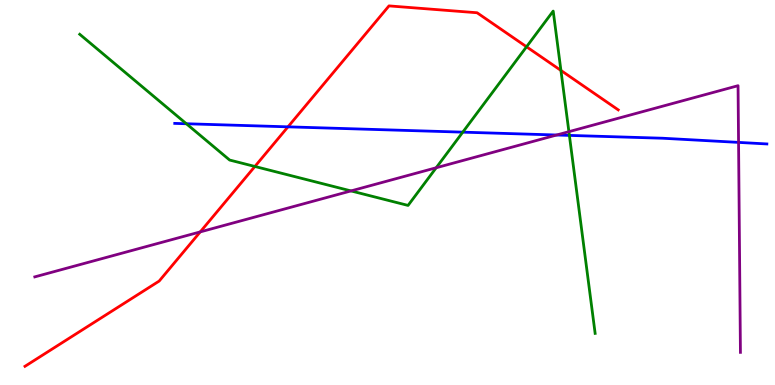[{'lines': ['blue', 'red'], 'intersections': [{'x': 3.72, 'y': 6.71}]}, {'lines': ['green', 'red'], 'intersections': [{'x': 3.29, 'y': 5.68}, {'x': 6.79, 'y': 8.78}, {'x': 7.24, 'y': 8.17}]}, {'lines': ['purple', 'red'], 'intersections': [{'x': 2.58, 'y': 3.98}]}, {'lines': ['blue', 'green'], 'intersections': [{'x': 2.4, 'y': 6.79}, {'x': 5.97, 'y': 6.57}, {'x': 7.35, 'y': 6.48}]}, {'lines': ['blue', 'purple'], 'intersections': [{'x': 7.18, 'y': 6.49}, {'x': 9.53, 'y': 6.3}]}, {'lines': ['green', 'purple'], 'intersections': [{'x': 4.53, 'y': 5.04}, {'x': 5.63, 'y': 5.64}, {'x': 7.34, 'y': 6.58}]}]